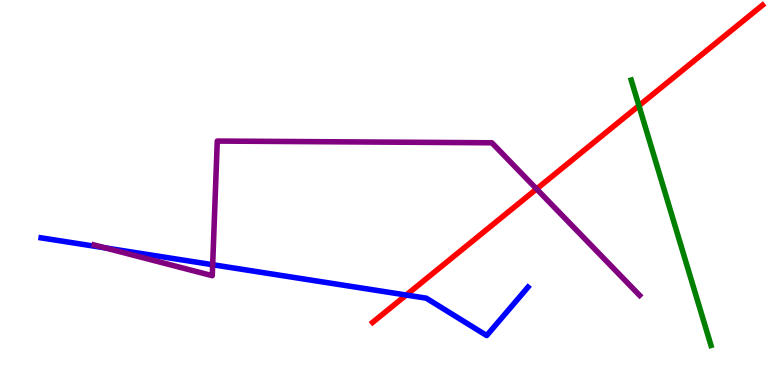[{'lines': ['blue', 'red'], 'intersections': [{'x': 5.24, 'y': 2.34}]}, {'lines': ['green', 'red'], 'intersections': [{'x': 8.24, 'y': 7.25}]}, {'lines': ['purple', 'red'], 'intersections': [{'x': 6.92, 'y': 5.09}]}, {'lines': ['blue', 'green'], 'intersections': []}, {'lines': ['blue', 'purple'], 'intersections': [{'x': 1.36, 'y': 3.56}, {'x': 2.74, 'y': 3.12}]}, {'lines': ['green', 'purple'], 'intersections': []}]